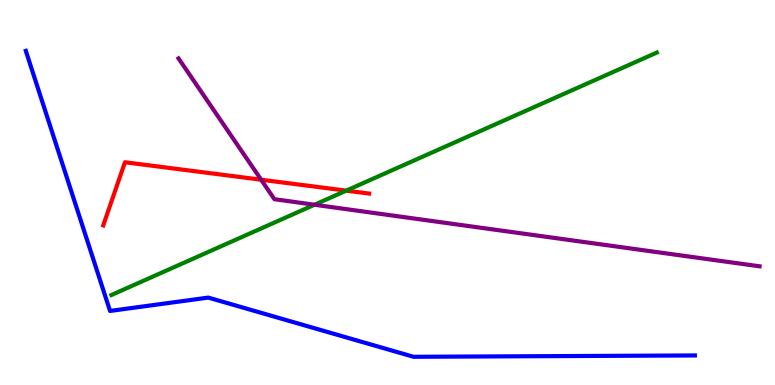[{'lines': ['blue', 'red'], 'intersections': []}, {'lines': ['green', 'red'], 'intersections': [{'x': 4.47, 'y': 5.05}]}, {'lines': ['purple', 'red'], 'intersections': [{'x': 3.37, 'y': 5.33}]}, {'lines': ['blue', 'green'], 'intersections': []}, {'lines': ['blue', 'purple'], 'intersections': []}, {'lines': ['green', 'purple'], 'intersections': [{'x': 4.06, 'y': 4.68}]}]